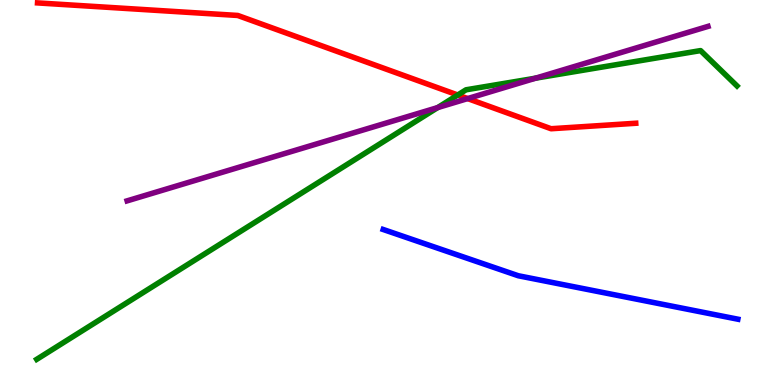[{'lines': ['blue', 'red'], 'intersections': []}, {'lines': ['green', 'red'], 'intersections': [{'x': 5.91, 'y': 7.53}]}, {'lines': ['purple', 'red'], 'intersections': [{'x': 6.03, 'y': 7.44}]}, {'lines': ['blue', 'green'], 'intersections': []}, {'lines': ['blue', 'purple'], 'intersections': []}, {'lines': ['green', 'purple'], 'intersections': [{'x': 5.65, 'y': 7.21}, {'x': 6.91, 'y': 7.97}]}]